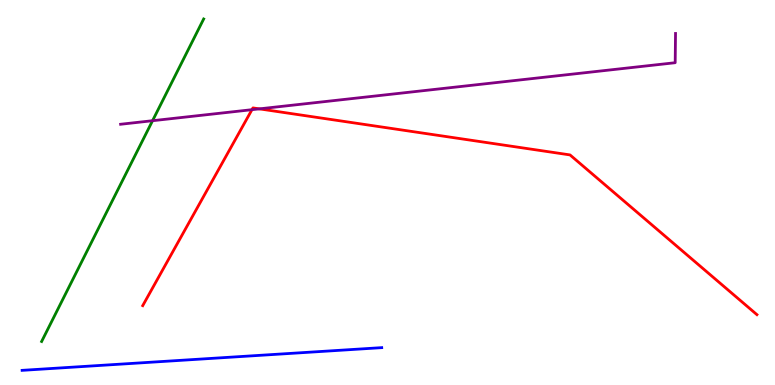[{'lines': ['blue', 'red'], 'intersections': []}, {'lines': ['green', 'red'], 'intersections': []}, {'lines': ['purple', 'red'], 'intersections': [{'x': 3.25, 'y': 7.15}, {'x': 3.35, 'y': 7.17}]}, {'lines': ['blue', 'green'], 'intersections': []}, {'lines': ['blue', 'purple'], 'intersections': []}, {'lines': ['green', 'purple'], 'intersections': [{'x': 1.97, 'y': 6.86}]}]